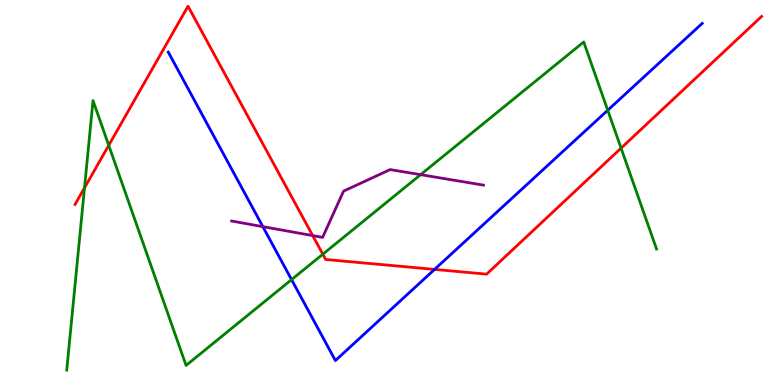[{'lines': ['blue', 'red'], 'intersections': [{'x': 5.61, 'y': 3.0}]}, {'lines': ['green', 'red'], 'intersections': [{'x': 1.09, 'y': 5.12}, {'x': 1.4, 'y': 6.23}, {'x': 4.17, 'y': 3.4}, {'x': 8.01, 'y': 6.15}]}, {'lines': ['purple', 'red'], 'intersections': [{'x': 4.04, 'y': 3.88}]}, {'lines': ['blue', 'green'], 'intersections': [{'x': 3.76, 'y': 2.74}, {'x': 7.84, 'y': 7.14}]}, {'lines': ['blue', 'purple'], 'intersections': [{'x': 3.39, 'y': 4.11}]}, {'lines': ['green', 'purple'], 'intersections': [{'x': 5.43, 'y': 5.46}]}]